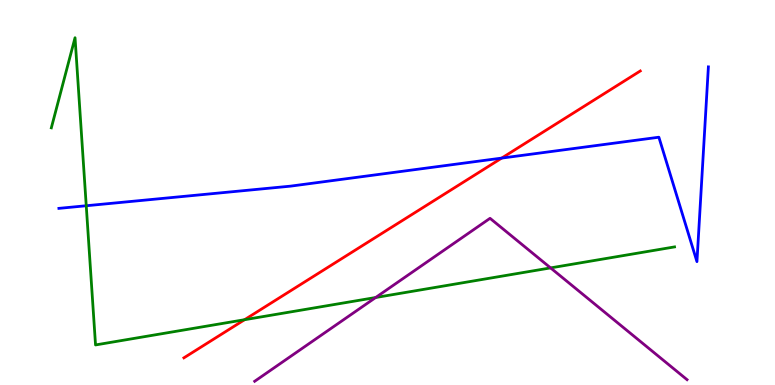[{'lines': ['blue', 'red'], 'intersections': [{'x': 6.47, 'y': 5.89}]}, {'lines': ['green', 'red'], 'intersections': [{'x': 3.16, 'y': 1.7}]}, {'lines': ['purple', 'red'], 'intersections': []}, {'lines': ['blue', 'green'], 'intersections': [{'x': 1.11, 'y': 4.66}]}, {'lines': ['blue', 'purple'], 'intersections': []}, {'lines': ['green', 'purple'], 'intersections': [{'x': 4.85, 'y': 2.27}, {'x': 7.1, 'y': 3.04}]}]